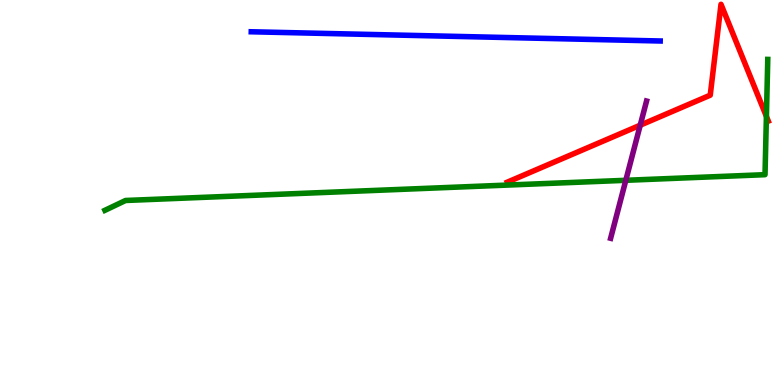[{'lines': ['blue', 'red'], 'intersections': []}, {'lines': ['green', 'red'], 'intersections': [{'x': 9.89, 'y': 6.98}]}, {'lines': ['purple', 'red'], 'intersections': [{'x': 8.26, 'y': 6.75}]}, {'lines': ['blue', 'green'], 'intersections': []}, {'lines': ['blue', 'purple'], 'intersections': []}, {'lines': ['green', 'purple'], 'intersections': [{'x': 8.07, 'y': 5.32}]}]